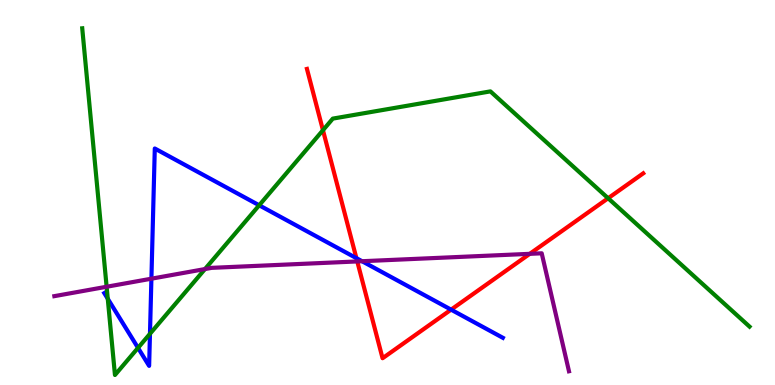[{'lines': ['blue', 'red'], 'intersections': [{'x': 4.6, 'y': 3.29}, {'x': 5.82, 'y': 1.96}]}, {'lines': ['green', 'red'], 'intersections': [{'x': 4.17, 'y': 6.62}, {'x': 7.85, 'y': 4.85}]}, {'lines': ['purple', 'red'], 'intersections': [{'x': 4.61, 'y': 3.21}, {'x': 6.84, 'y': 3.41}]}, {'lines': ['blue', 'green'], 'intersections': [{'x': 1.39, 'y': 2.24}, {'x': 1.78, 'y': 0.965}, {'x': 1.94, 'y': 1.33}, {'x': 3.34, 'y': 4.67}]}, {'lines': ['blue', 'purple'], 'intersections': [{'x': 1.95, 'y': 2.76}, {'x': 4.67, 'y': 3.21}]}, {'lines': ['green', 'purple'], 'intersections': [{'x': 1.38, 'y': 2.55}, {'x': 2.64, 'y': 3.01}]}]